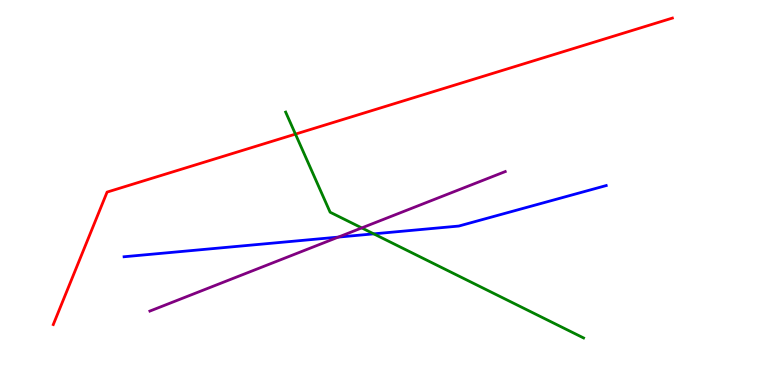[{'lines': ['blue', 'red'], 'intersections': []}, {'lines': ['green', 'red'], 'intersections': [{'x': 3.81, 'y': 6.52}]}, {'lines': ['purple', 'red'], 'intersections': []}, {'lines': ['blue', 'green'], 'intersections': [{'x': 4.82, 'y': 3.93}]}, {'lines': ['blue', 'purple'], 'intersections': [{'x': 4.37, 'y': 3.84}]}, {'lines': ['green', 'purple'], 'intersections': [{'x': 4.67, 'y': 4.08}]}]